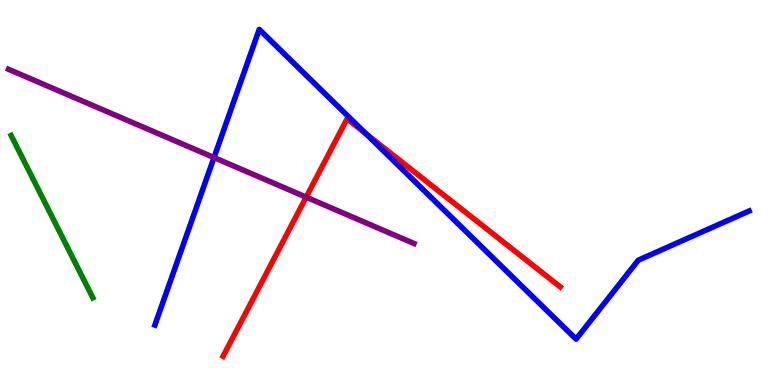[{'lines': ['blue', 'red'], 'intersections': [{'x': 4.72, 'y': 6.53}]}, {'lines': ['green', 'red'], 'intersections': []}, {'lines': ['purple', 'red'], 'intersections': [{'x': 3.95, 'y': 4.88}]}, {'lines': ['blue', 'green'], 'intersections': []}, {'lines': ['blue', 'purple'], 'intersections': [{'x': 2.76, 'y': 5.91}]}, {'lines': ['green', 'purple'], 'intersections': []}]